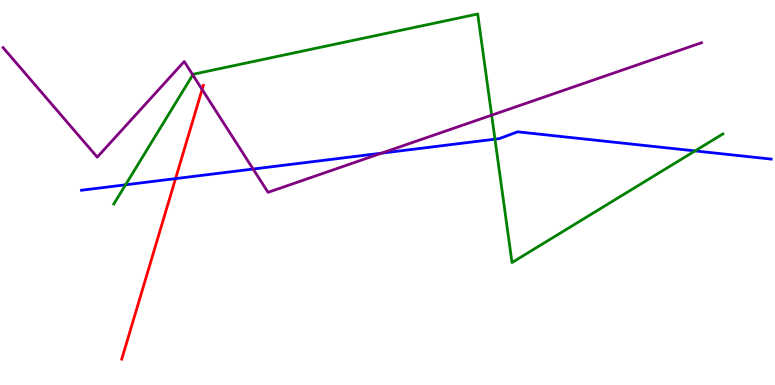[{'lines': ['blue', 'red'], 'intersections': [{'x': 2.27, 'y': 5.36}]}, {'lines': ['green', 'red'], 'intersections': []}, {'lines': ['purple', 'red'], 'intersections': [{'x': 2.61, 'y': 7.68}]}, {'lines': ['blue', 'green'], 'intersections': [{'x': 1.62, 'y': 5.2}, {'x': 6.39, 'y': 6.39}, {'x': 8.97, 'y': 6.08}]}, {'lines': ['blue', 'purple'], 'intersections': [{'x': 3.27, 'y': 5.61}, {'x': 4.92, 'y': 6.02}]}, {'lines': ['green', 'purple'], 'intersections': [{'x': 2.49, 'y': 8.05}, {'x': 6.34, 'y': 7.01}]}]